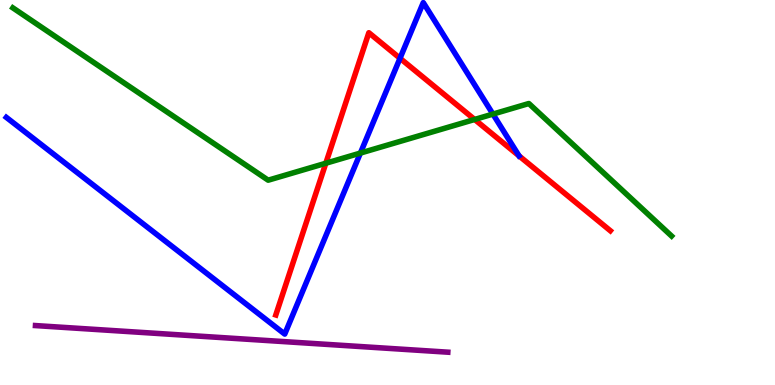[{'lines': ['blue', 'red'], 'intersections': [{'x': 5.16, 'y': 8.49}]}, {'lines': ['green', 'red'], 'intersections': [{'x': 4.2, 'y': 5.76}, {'x': 6.12, 'y': 6.9}]}, {'lines': ['purple', 'red'], 'intersections': []}, {'lines': ['blue', 'green'], 'intersections': [{'x': 4.65, 'y': 6.02}, {'x': 6.36, 'y': 7.04}]}, {'lines': ['blue', 'purple'], 'intersections': []}, {'lines': ['green', 'purple'], 'intersections': []}]